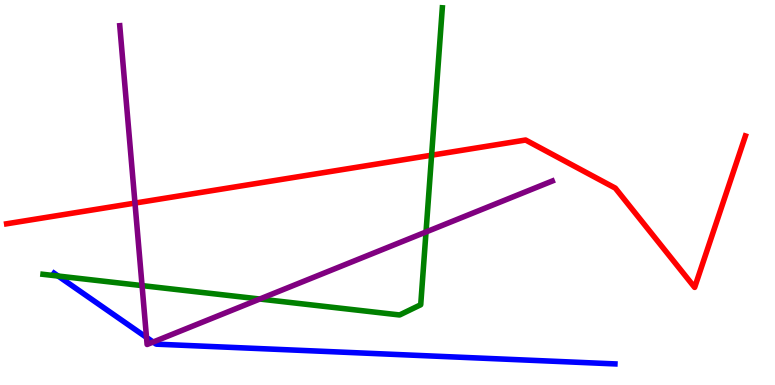[{'lines': ['blue', 'red'], 'intersections': []}, {'lines': ['green', 'red'], 'intersections': [{'x': 5.57, 'y': 5.97}]}, {'lines': ['purple', 'red'], 'intersections': [{'x': 1.74, 'y': 4.73}]}, {'lines': ['blue', 'green'], 'intersections': [{'x': 0.75, 'y': 2.83}]}, {'lines': ['blue', 'purple'], 'intersections': [{'x': 1.89, 'y': 1.24}, {'x': 1.98, 'y': 1.12}]}, {'lines': ['green', 'purple'], 'intersections': [{'x': 1.83, 'y': 2.58}, {'x': 3.35, 'y': 2.23}, {'x': 5.5, 'y': 3.97}]}]